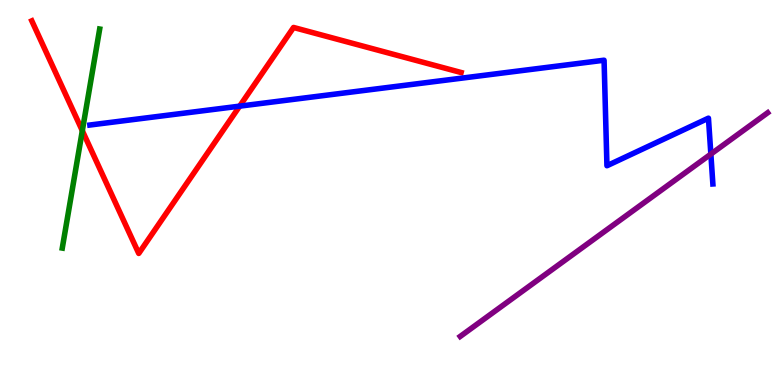[{'lines': ['blue', 'red'], 'intersections': [{'x': 3.09, 'y': 7.24}]}, {'lines': ['green', 'red'], 'intersections': [{'x': 1.06, 'y': 6.6}]}, {'lines': ['purple', 'red'], 'intersections': []}, {'lines': ['blue', 'green'], 'intersections': []}, {'lines': ['blue', 'purple'], 'intersections': [{'x': 9.17, 'y': 6.0}]}, {'lines': ['green', 'purple'], 'intersections': []}]